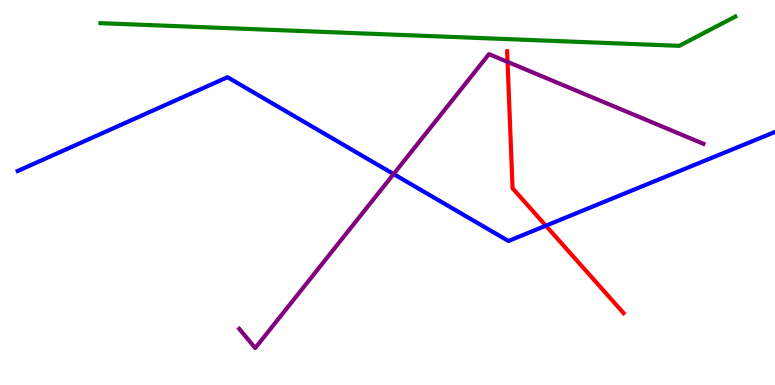[{'lines': ['blue', 'red'], 'intersections': [{'x': 7.04, 'y': 4.14}]}, {'lines': ['green', 'red'], 'intersections': []}, {'lines': ['purple', 'red'], 'intersections': [{'x': 6.55, 'y': 8.39}]}, {'lines': ['blue', 'green'], 'intersections': []}, {'lines': ['blue', 'purple'], 'intersections': [{'x': 5.08, 'y': 5.48}]}, {'lines': ['green', 'purple'], 'intersections': []}]